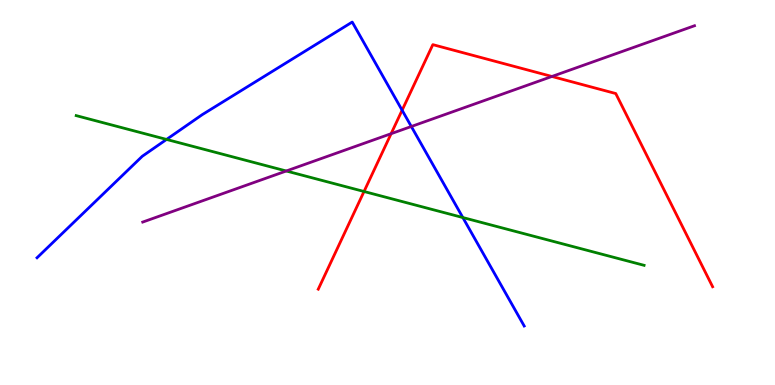[{'lines': ['blue', 'red'], 'intersections': [{'x': 5.19, 'y': 7.14}]}, {'lines': ['green', 'red'], 'intersections': [{'x': 4.7, 'y': 5.03}]}, {'lines': ['purple', 'red'], 'intersections': [{'x': 5.05, 'y': 6.53}, {'x': 7.12, 'y': 8.01}]}, {'lines': ['blue', 'green'], 'intersections': [{'x': 2.15, 'y': 6.38}, {'x': 5.97, 'y': 4.35}]}, {'lines': ['blue', 'purple'], 'intersections': [{'x': 5.31, 'y': 6.71}]}, {'lines': ['green', 'purple'], 'intersections': [{'x': 3.69, 'y': 5.56}]}]